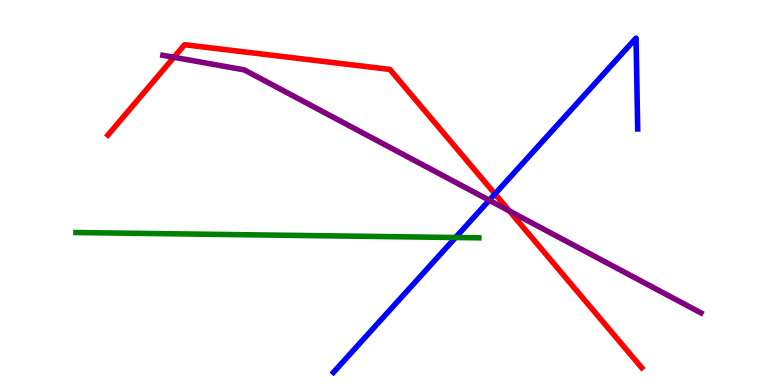[{'lines': ['blue', 'red'], 'intersections': [{'x': 6.39, 'y': 4.96}]}, {'lines': ['green', 'red'], 'intersections': []}, {'lines': ['purple', 'red'], 'intersections': [{'x': 2.24, 'y': 8.51}, {'x': 6.57, 'y': 4.52}]}, {'lines': ['blue', 'green'], 'intersections': [{'x': 5.88, 'y': 3.83}]}, {'lines': ['blue', 'purple'], 'intersections': [{'x': 6.31, 'y': 4.8}]}, {'lines': ['green', 'purple'], 'intersections': []}]